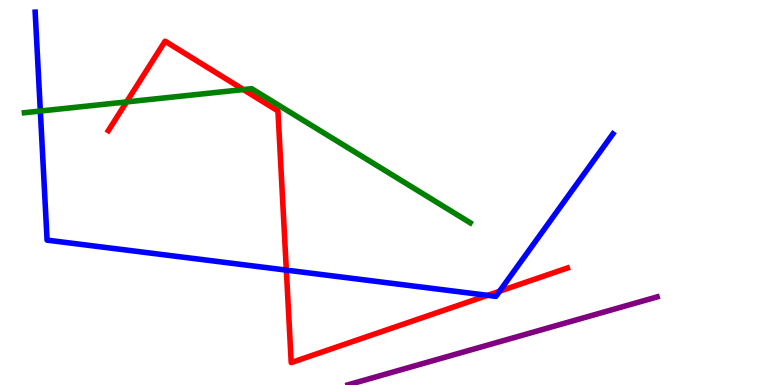[{'lines': ['blue', 'red'], 'intersections': [{'x': 3.69, 'y': 2.98}, {'x': 6.29, 'y': 2.33}, {'x': 6.45, 'y': 2.44}]}, {'lines': ['green', 'red'], 'intersections': [{'x': 1.63, 'y': 7.35}, {'x': 3.14, 'y': 7.67}]}, {'lines': ['purple', 'red'], 'intersections': []}, {'lines': ['blue', 'green'], 'intersections': [{'x': 0.52, 'y': 7.12}]}, {'lines': ['blue', 'purple'], 'intersections': []}, {'lines': ['green', 'purple'], 'intersections': []}]